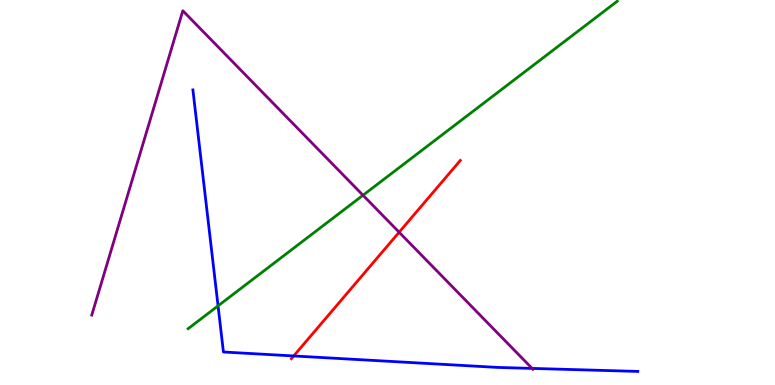[{'lines': ['blue', 'red'], 'intersections': [{'x': 3.79, 'y': 0.754}]}, {'lines': ['green', 'red'], 'intersections': []}, {'lines': ['purple', 'red'], 'intersections': [{'x': 5.15, 'y': 3.97}]}, {'lines': ['blue', 'green'], 'intersections': [{'x': 2.81, 'y': 2.06}]}, {'lines': ['blue', 'purple'], 'intersections': [{'x': 6.87, 'y': 0.431}]}, {'lines': ['green', 'purple'], 'intersections': [{'x': 4.68, 'y': 4.93}]}]